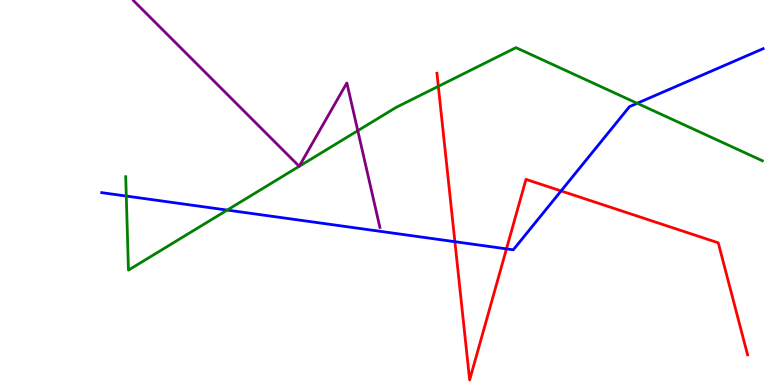[{'lines': ['blue', 'red'], 'intersections': [{'x': 5.87, 'y': 3.72}, {'x': 6.54, 'y': 3.54}, {'x': 7.24, 'y': 5.04}]}, {'lines': ['green', 'red'], 'intersections': [{'x': 5.66, 'y': 7.76}]}, {'lines': ['purple', 'red'], 'intersections': []}, {'lines': ['blue', 'green'], 'intersections': [{'x': 1.63, 'y': 4.91}, {'x': 2.93, 'y': 4.54}, {'x': 8.22, 'y': 7.32}]}, {'lines': ['blue', 'purple'], 'intersections': []}, {'lines': ['green', 'purple'], 'intersections': [{'x': 4.62, 'y': 6.61}]}]